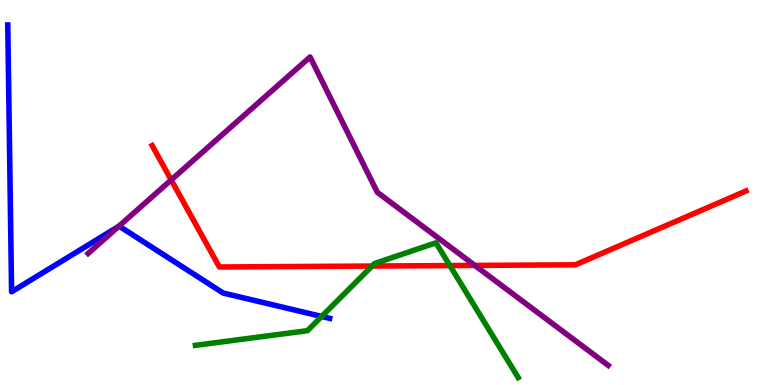[{'lines': ['blue', 'red'], 'intersections': []}, {'lines': ['green', 'red'], 'intersections': [{'x': 4.8, 'y': 3.09}, {'x': 5.8, 'y': 3.1}]}, {'lines': ['purple', 'red'], 'intersections': [{'x': 2.21, 'y': 5.33}, {'x': 6.13, 'y': 3.11}]}, {'lines': ['blue', 'green'], 'intersections': [{'x': 4.15, 'y': 1.78}]}, {'lines': ['blue', 'purple'], 'intersections': [{'x': 1.53, 'y': 4.12}]}, {'lines': ['green', 'purple'], 'intersections': []}]